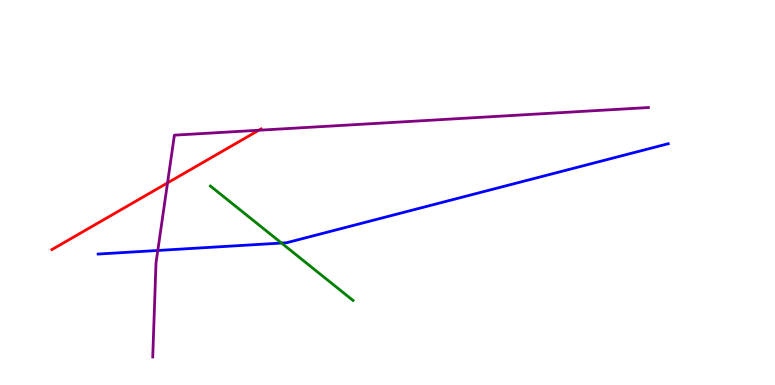[{'lines': ['blue', 'red'], 'intersections': []}, {'lines': ['green', 'red'], 'intersections': []}, {'lines': ['purple', 'red'], 'intersections': [{'x': 2.16, 'y': 5.25}, {'x': 3.34, 'y': 6.62}]}, {'lines': ['blue', 'green'], 'intersections': [{'x': 3.63, 'y': 3.69}]}, {'lines': ['blue', 'purple'], 'intersections': [{'x': 2.04, 'y': 3.49}]}, {'lines': ['green', 'purple'], 'intersections': []}]